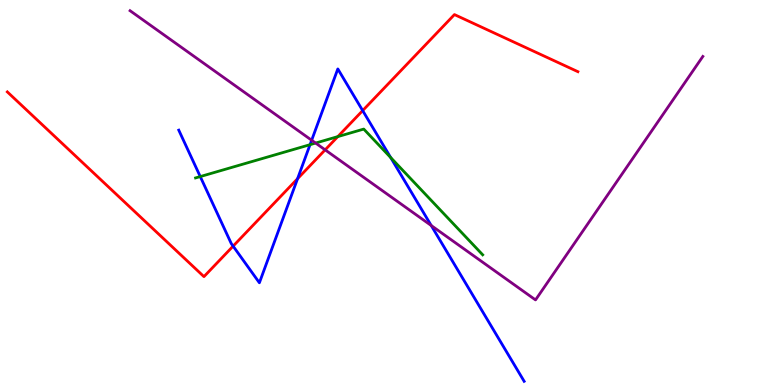[{'lines': ['blue', 'red'], 'intersections': [{'x': 3.01, 'y': 3.61}, {'x': 3.84, 'y': 5.36}, {'x': 4.68, 'y': 7.13}]}, {'lines': ['green', 'red'], 'intersections': [{'x': 4.36, 'y': 6.45}]}, {'lines': ['purple', 'red'], 'intersections': [{'x': 4.2, 'y': 6.11}]}, {'lines': ['blue', 'green'], 'intersections': [{'x': 2.58, 'y': 5.41}, {'x': 4.0, 'y': 6.24}, {'x': 5.04, 'y': 5.91}]}, {'lines': ['blue', 'purple'], 'intersections': [{'x': 4.02, 'y': 6.36}, {'x': 5.56, 'y': 4.14}]}, {'lines': ['green', 'purple'], 'intersections': [{'x': 4.07, 'y': 6.28}]}]